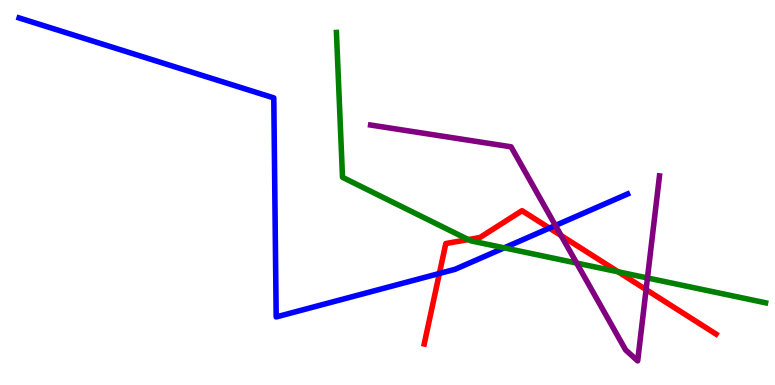[{'lines': ['blue', 'red'], 'intersections': [{'x': 5.67, 'y': 2.9}, {'x': 7.09, 'y': 4.08}]}, {'lines': ['green', 'red'], 'intersections': [{'x': 6.04, 'y': 3.78}, {'x': 7.98, 'y': 2.94}]}, {'lines': ['purple', 'red'], 'intersections': [{'x': 7.24, 'y': 3.88}, {'x': 8.34, 'y': 2.48}]}, {'lines': ['blue', 'green'], 'intersections': [{'x': 6.51, 'y': 3.56}]}, {'lines': ['blue', 'purple'], 'intersections': [{'x': 7.17, 'y': 4.14}]}, {'lines': ['green', 'purple'], 'intersections': [{'x': 7.44, 'y': 3.17}, {'x': 8.35, 'y': 2.78}]}]